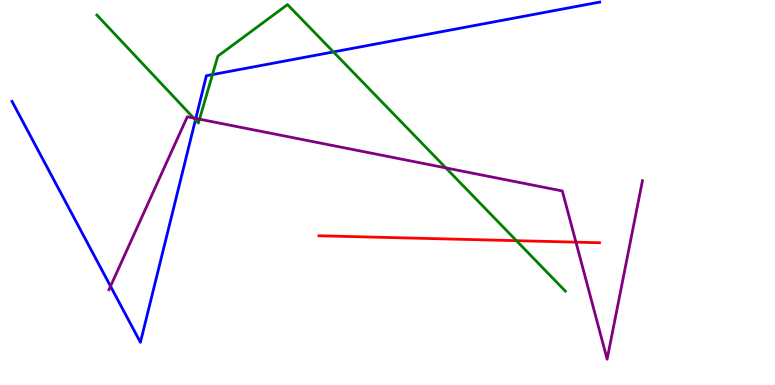[{'lines': ['blue', 'red'], 'intersections': []}, {'lines': ['green', 'red'], 'intersections': [{'x': 6.66, 'y': 3.75}]}, {'lines': ['purple', 'red'], 'intersections': [{'x': 7.43, 'y': 3.71}]}, {'lines': ['blue', 'green'], 'intersections': [{'x': 2.52, 'y': 6.89}, {'x': 2.74, 'y': 8.06}, {'x': 4.3, 'y': 8.65}]}, {'lines': ['blue', 'purple'], 'intersections': [{'x': 1.43, 'y': 2.56}, {'x': 2.53, 'y': 6.92}]}, {'lines': ['green', 'purple'], 'intersections': [{'x': 2.5, 'y': 6.93}, {'x': 2.57, 'y': 6.9}, {'x': 5.75, 'y': 5.64}]}]